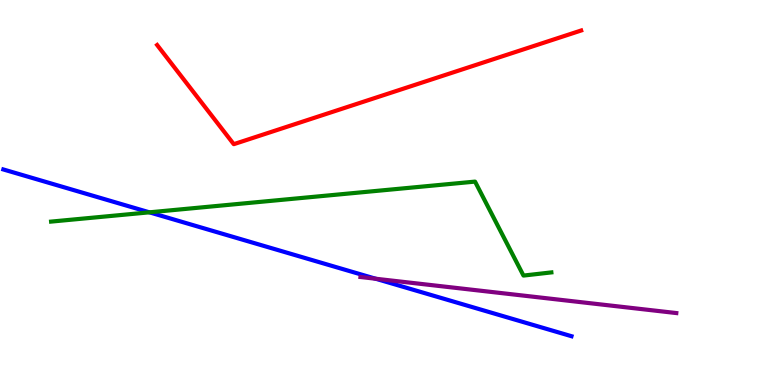[{'lines': ['blue', 'red'], 'intersections': []}, {'lines': ['green', 'red'], 'intersections': []}, {'lines': ['purple', 'red'], 'intersections': []}, {'lines': ['blue', 'green'], 'intersections': [{'x': 1.93, 'y': 4.49}]}, {'lines': ['blue', 'purple'], 'intersections': [{'x': 4.85, 'y': 2.76}]}, {'lines': ['green', 'purple'], 'intersections': []}]